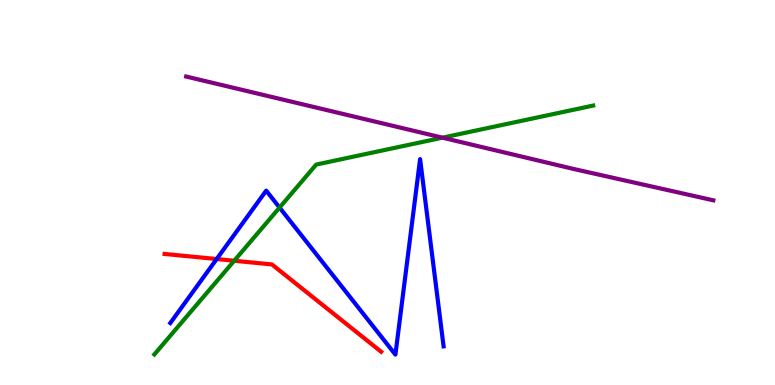[{'lines': ['blue', 'red'], 'intersections': [{'x': 2.8, 'y': 3.27}]}, {'lines': ['green', 'red'], 'intersections': [{'x': 3.02, 'y': 3.23}]}, {'lines': ['purple', 'red'], 'intersections': []}, {'lines': ['blue', 'green'], 'intersections': [{'x': 3.61, 'y': 4.61}]}, {'lines': ['blue', 'purple'], 'intersections': []}, {'lines': ['green', 'purple'], 'intersections': [{'x': 5.71, 'y': 6.42}]}]